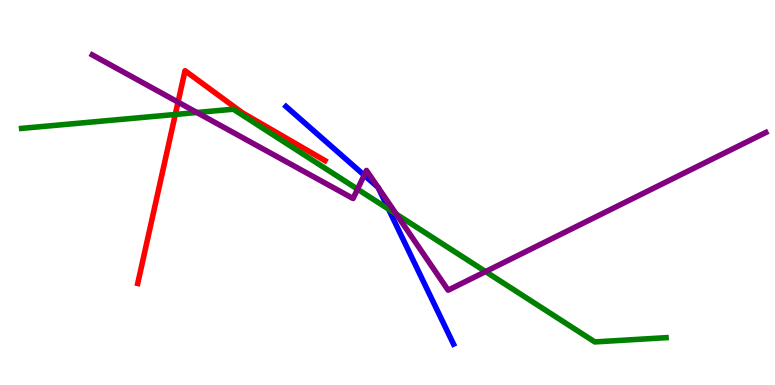[{'lines': ['blue', 'red'], 'intersections': []}, {'lines': ['green', 'red'], 'intersections': [{'x': 2.26, 'y': 7.03}]}, {'lines': ['purple', 'red'], 'intersections': [{'x': 2.3, 'y': 7.35}]}, {'lines': ['blue', 'green'], 'intersections': [{'x': 5.01, 'y': 4.57}]}, {'lines': ['blue', 'purple'], 'intersections': [{'x': 4.7, 'y': 5.45}, {'x': 4.88, 'y': 5.13}, {'x': 4.88, 'y': 5.13}]}, {'lines': ['green', 'purple'], 'intersections': [{'x': 2.54, 'y': 7.08}, {'x': 4.61, 'y': 5.09}, {'x': 5.11, 'y': 4.44}, {'x': 6.27, 'y': 2.95}]}]